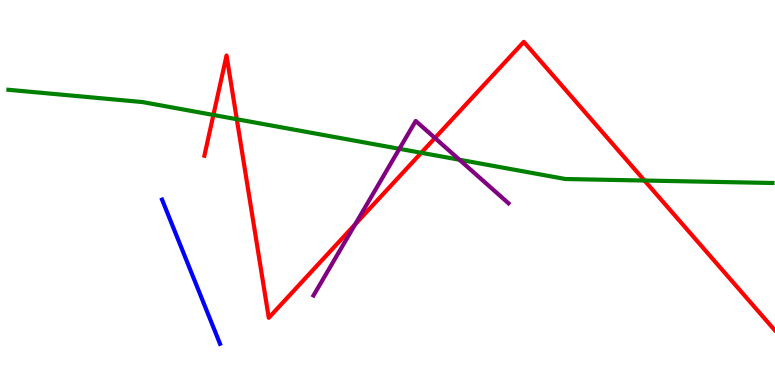[{'lines': ['blue', 'red'], 'intersections': []}, {'lines': ['green', 'red'], 'intersections': [{'x': 2.75, 'y': 7.01}, {'x': 3.06, 'y': 6.9}, {'x': 5.44, 'y': 6.03}, {'x': 8.32, 'y': 5.31}]}, {'lines': ['purple', 'red'], 'intersections': [{'x': 4.58, 'y': 4.17}, {'x': 5.61, 'y': 6.42}]}, {'lines': ['blue', 'green'], 'intersections': []}, {'lines': ['blue', 'purple'], 'intersections': []}, {'lines': ['green', 'purple'], 'intersections': [{'x': 5.15, 'y': 6.13}, {'x': 5.93, 'y': 5.85}]}]